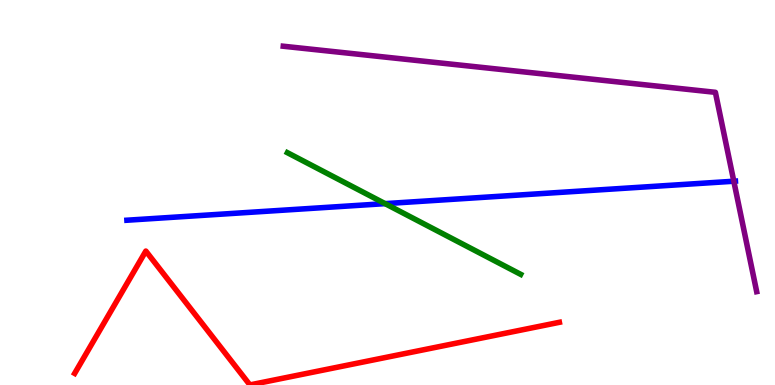[{'lines': ['blue', 'red'], 'intersections': []}, {'lines': ['green', 'red'], 'intersections': []}, {'lines': ['purple', 'red'], 'intersections': []}, {'lines': ['blue', 'green'], 'intersections': [{'x': 4.97, 'y': 4.71}]}, {'lines': ['blue', 'purple'], 'intersections': [{'x': 9.47, 'y': 5.29}]}, {'lines': ['green', 'purple'], 'intersections': []}]